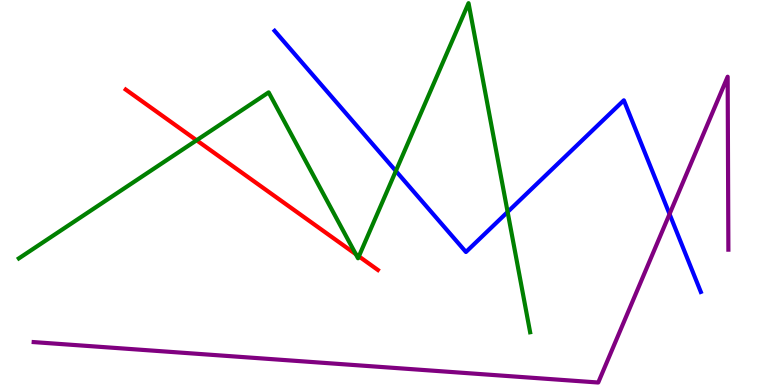[{'lines': ['blue', 'red'], 'intersections': []}, {'lines': ['green', 'red'], 'intersections': [{'x': 2.54, 'y': 6.36}, {'x': 4.59, 'y': 3.4}, {'x': 4.63, 'y': 3.34}]}, {'lines': ['purple', 'red'], 'intersections': []}, {'lines': ['blue', 'green'], 'intersections': [{'x': 5.11, 'y': 5.56}, {'x': 6.55, 'y': 4.49}]}, {'lines': ['blue', 'purple'], 'intersections': [{'x': 8.64, 'y': 4.44}]}, {'lines': ['green', 'purple'], 'intersections': []}]